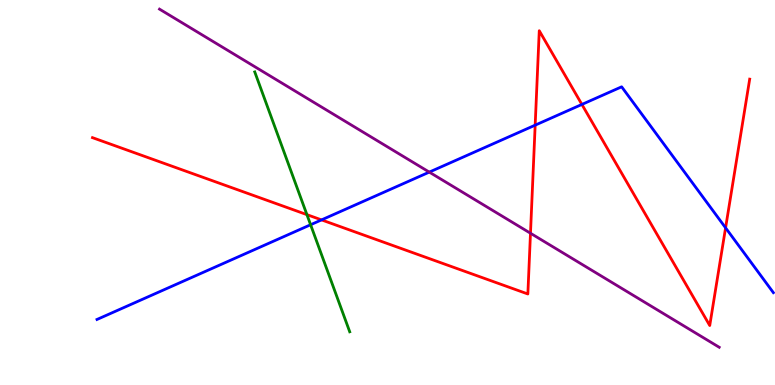[{'lines': ['blue', 'red'], 'intersections': [{'x': 4.15, 'y': 4.29}, {'x': 6.91, 'y': 6.75}, {'x': 7.51, 'y': 7.29}, {'x': 9.36, 'y': 4.08}]}, {'lines': ['green', 'red'], 'intersections': [{'x': 3.96, 'y': 4.42}]}, {'lines': ['purple', 'red'], 'intersections': [{'x': 6.84, 'y': 3.94}]}, {'lines': ['blue', 'green'], 'intersections': [{'x': 4.01, 'y': 4.16}]}, {'lines': ['blue', 'purple'], 'intersections': [{'x': 5.54, 'y': 5.53}]}, {'lines': ['green', 'purple'], 'intersections': []}]